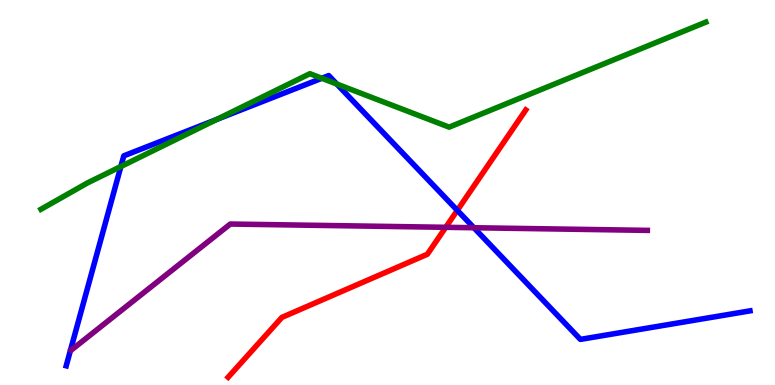[{'lines': ['blue', 'red'], 'intersections': [{'x': 5.9, 'y': 4.54}]}, {'lines': ['green', 'red'], 'intersections': []}, {'lines': ['purple', 'red'], 'intersections': [{'x': 5.75, 'y': 4.1}]}, {'lines': ['blue', 'green'], 'intersections': [{'x': 1.56, 'y': 5.68}, {'x': 2.8, 'y': 6.9}, {'x': 4.15, 'y': 7.97}, {'x': 4.35, 'y': 7.82}]}, {'lines': ['blue', 'purple'], 'intersections': [{'x': 6.11, 'y': 4.08}]}, {'lines': ['green', 'purple'], 'intersections': []}]